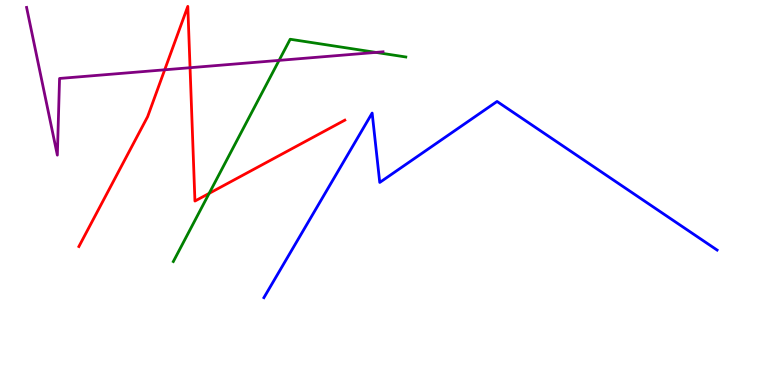[{'lines': ['blue', 'red'], 'intersections': []}, {'lines': ['green', 'red'], 'intersections': [{'x': 2.7, 'y': 4.98}]}, {'lines': ['purple', 'red'], 'intersections': [{'x': 2.13, 'y': 8.19}, {'x': 2.45, 'y': 8.24}]}, {'lines': ['blue', 'green'], 'intersections': []}, {'lines': ['blue', 'purple'], 'intersections': []}, {'lines': ['green', 'purple'], 'intersections': [{'x': 3.6, 'y': 8.43}, {'x': 4.85, 'y': 8.64}]}]